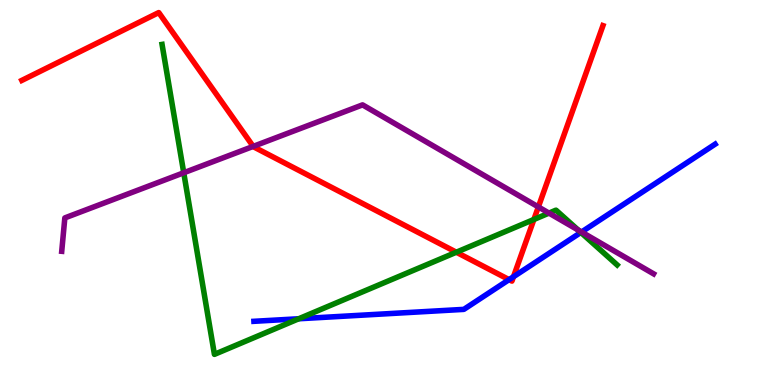[{'lines': ['blue', 'red'], 'intersections': [{'x': 6.57, 'y': 2.74}, {'x': 6.63, 'y': 2.81}]}, {'lines': ['green', 'red'], 'intersections': [{'x': 5.89, 'y': 3.45}, {'x': 6.89, 'y': 4.3}]}, {'lines': ['purple', 'red'], 'intersections': [{'x': 3.27, 'y': 6.2}, {'x': 6.95, 'y': 4.63}]}, {'lines': ['blue', 'green'], 'intersections': [{'x': 3.85, 'y': 1.72}, {'x': 7.49, 'y': 3.96}]}, {'lines': ['blue', 'purple'], 'intersections': [{'x': 7.5, 'y': 3.97}]}, {'lines': ['green', 'purple'], 'intersections': [{'x': 2.37, 'y': 5.51}, {'x': 7.08, 'y': 4.47}, {'x': 7.46, 'y': 4.02}]}]